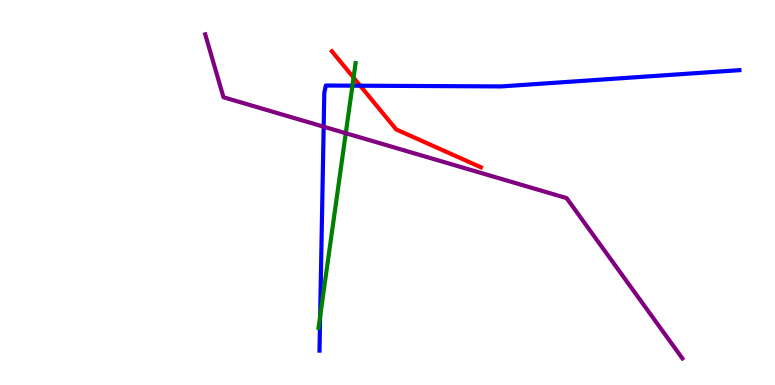[{'lines': ['blue', 'red'], 'intersections': [{'x': 4.65, 'y': 7.77}]}, {'lines': ['green', 'red'], 'intersections': [{'x': 4.56, 'y': 7.98}]}, {'lines': ['purple', 'red'], 'intersections': []}, {'lines': ['blue', 'green'], 'intersections': [{'x': 4.13, 'y': 1.78}, {'x': 4.55, 'y': 7.77}]}, {'lines': ['blue', 'purple'], 'intersections': [{'x': 4.18, 'y': 6.71}]}, {'lines': ['green', 'purple'], 'intersections': [{'x': 4.46, 'y': 6.54}]}]